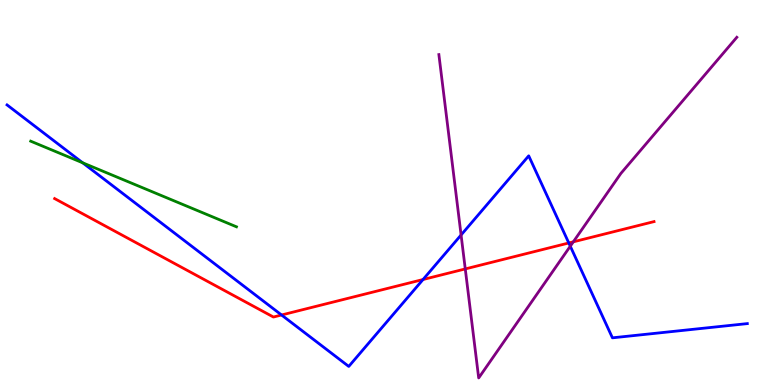[{'lines': ['blue', 'red'], 'intersections': [{'x': 3.63, 'y': 1.82}, {'x': 5.46, 'y': 2.74}, {'x': 7.34, 'y': 3.69}]}, {'lines': ['green', 'red'], 'intersections': []}, {'lines': ['purple', 'red'], 'intersections': [{'x': 6.0, 'y': 3.01}, {'x': 7.4, 'y': 3.72}]}, {'lines': ['blue', 'green'], 'intersections': [{'x': 1.07, 'y': 5.77}]}, {'lines': ['blue', 'purple'], 'intersections': [{'x': 5.95, 'y': 3.9}, {'x': 7.36, 'y': 3.61}]}, {'lines': ['green', 'purple'], 'intersections': []}]